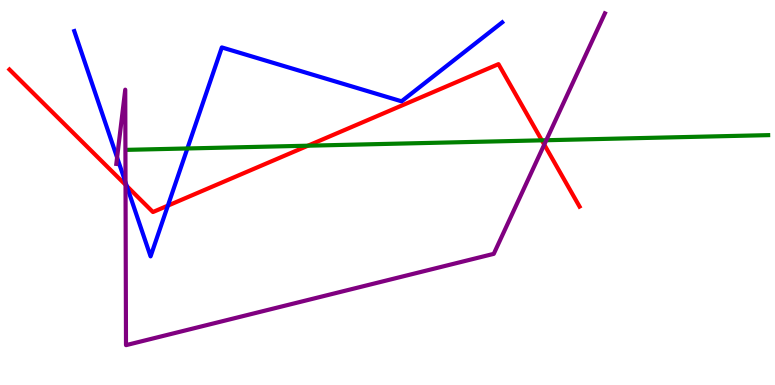[{'lines': ['blue', 'red'], 'intersections': [{'x': 1.64, 'y': 5.17}, {'x': 2.17, 'y': 4.66}]}, {'lines': ['green', 'red'], 'intersections': [{'x': 3.97, 'y': 6.22}, {'x': 6.99, 'y': 6.35}]}, {'lines': ['purple', 'red'], 'intersections': [{'x': 1.62, 'y': 5.2}, {'x': 7.02, 'y': 6.24}]}, {'lines': ['blue', 'green'], 'intersections': [{'x': 2.42, 'y': 6.14}]}, {'lines': ['blue', 'purple'], 'intersections': [{'x': 1.51, 'y': 5.91}, {'x': 1.62, 'y': 5.26}]}, {'lines': ['green', 'purple'], 'intersections': [{'x': 7.05, 'y': 6.36}]}]